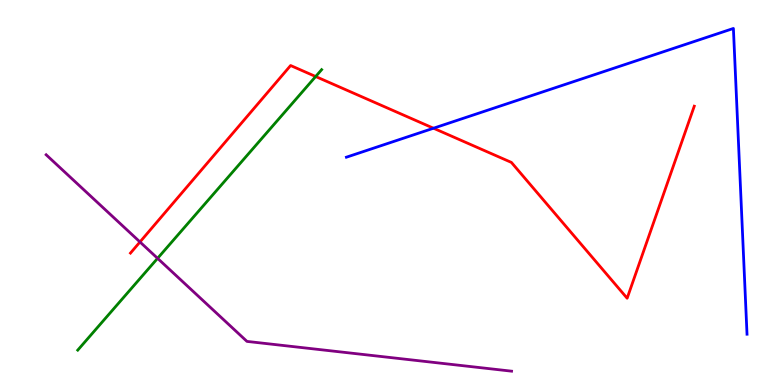[{'lines': ['blue', 'red'], 'intersections': [{'x': 5.59, 'y': 6.67}]}, {'lines': ['green', 'red'], 'intersections': [{'x': 4.07, 'y': 8.01}]}, {'lines': ['purple', 'red'], 'intersections': [{'x': 1.81, 'y': 3.72}]}, {'lines': ['blue', 'green'], 'intersections': []}, {'lines': ['blue', 'purple'], 'intersections': []}, {'lines': ['green', 'purple'], 'intersections': [{'x': 2.03, 'y': 3.29}]}]